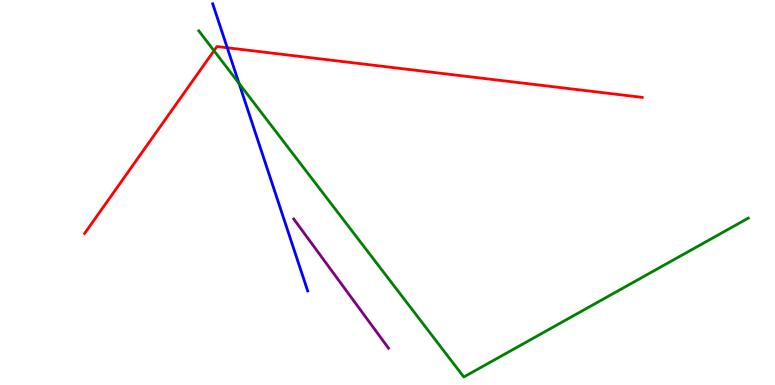[{'lines': ['blue', 'red'], 'intersections': [{'x': 2.93, 'y': 8.76}]}, {'lines': ['green', 'red'], 'intersections': [{'x': 2.76, 'y': 8.68}]}, {'lines': ['purple', 'red'], 'intersections': []}, {'lines': ['blue', 'green'], 'intersections': [{'x': 3.08, 'y': 7.83}]}, {'lines': ['blue', 'purple'], 'intersections': []}, {'lines': ['green', 'purple'], 'intersections': []}]